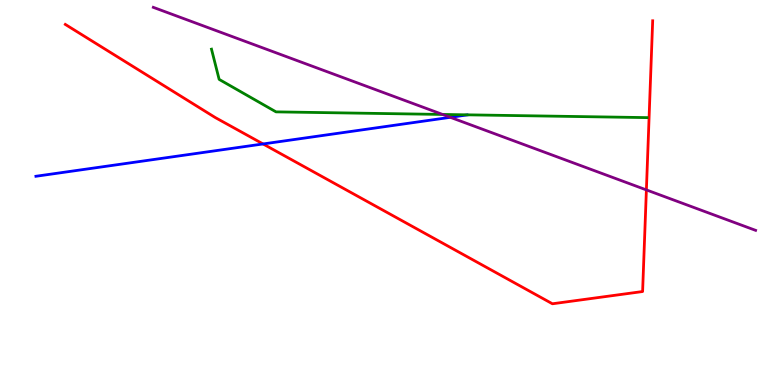[{'lines': ['blue', 'red'], 'intersections': [{'x': 3.39, 'y': 6.26}]}, {'lines': ['green', 'red'], 'intersections': []}, {'lines': ['purple', 'red'], 'intersections': [{'x': 8.34, 'y': 5.07}]}, {'lines': ['blue', 'green'], 'intersections': []}, {'lines': ['blue', 'purple'], 'intersections': [{'x': 5.81, 'y': 6.95}]}, {'lines': ['green', 'purple'], 'intersections': [{'x': 5.71, 'y': 7.03}]}]